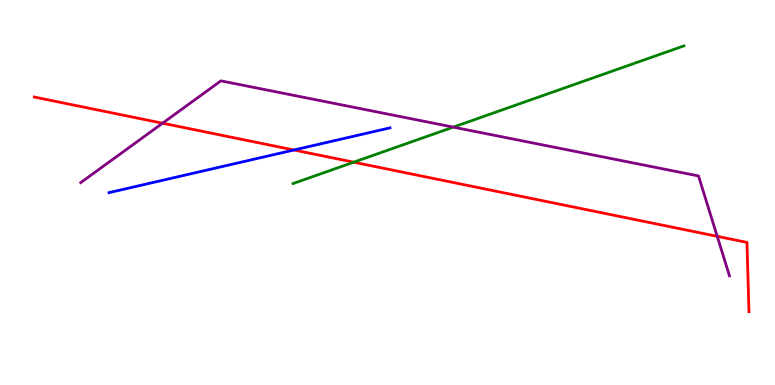[{'lines': ['blue', 'red'], 'intersections': [{'x': 3.79, 'y': 6.1}]}, {'lines': ['green', 'red'], 'intersections': [{'x': 4.56, 'y': 5.79}]}, {'lines': ['purple', 'red'], 'intersections': [{'x': 2.1, 'y': 6.8}, {'x': 9.25, 'y': 3.86}]}, {'lines': ['blue', 'green'], 'intersections': []}, {'lines': ['blue', 'purple'], 'intersections': []}, {'lines': ['green', 'purple'], 'intersections': [{'x': 5.85, 'y': 6.7}]}]